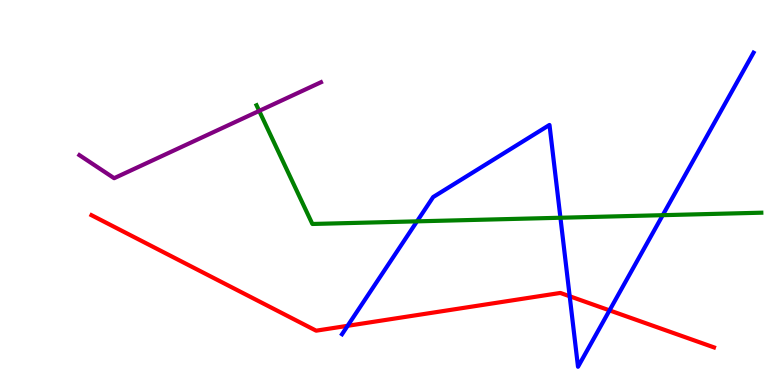[{'lines': ['blue', 'red'], 'intersections': [{'x': 4.49, 'y': 1.54}, {'x': 7.35, 'y': 2.3}, {'x': 7.86, 'y': 1.94}]}, {'lines': ['green', 'red'], 'intersections': []}, {'lines': ['purple', 'red'], 'intersections': []}, {'lines': ['blue', 'green'], 'intersections': [{'x': 5.38, 'y': 4.25}, {'x': 7.23, 'y': 4.34}, {'x': 8.55, 'y': 4.41}]}, {'lines': ['blue', 'purple'], 'intersections': []}, {'lines': ['green', 'purple'], 'intersections': [{'x': 3.34, 'y': 7.12}]}]